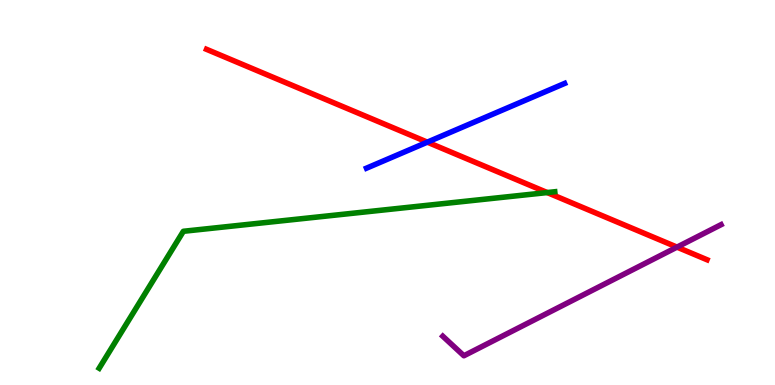[{'lines': ['blue', 'red'], 'intersections': [{'x': 5.51, 'y': 6.31}]}, {'lines': ['green', 'red'], 'intersections': [{'x': 7.06, 'y': 5.0}]}, {'lines': ['purple', 'red'], 'intersections': [{'x': 8.74, 'y': 3.58}]}, {'lines': ['blue', 'green'], 'intersections': []}, {'lines': ['blue', 'purple'], 'intersections': []}, {'lines': ['green', 'purple'], 'intersections': []}]